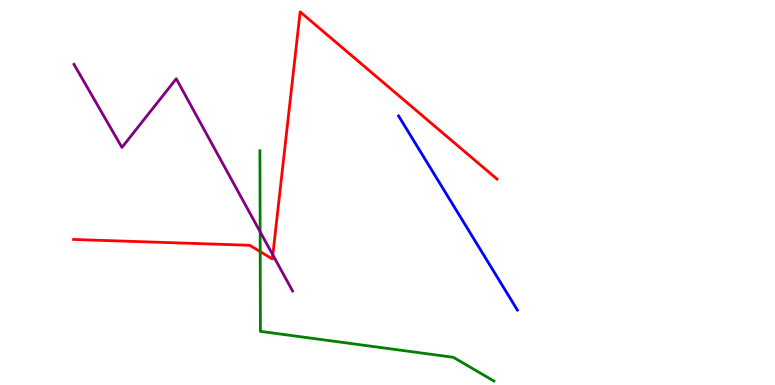[{'lines': ['blue', 'red'], 'intersections': []}, {'lines': ['green', 'red'], 'intersections': [{'x': 3.36, 'y': 3.46}]}, {'lines': ['purple', 'red'], 'intersections': [{'x': 3.52, 'y': 3.38}]}, {'lines': ['blue', 'green'], 'intersections': []}, {'lines': ['blue', 'purple'], 'intersections': []}, {'lines': ['green', 'purple'], 'intersections': [{'x': 3.36, 'y': 3.98}]}]